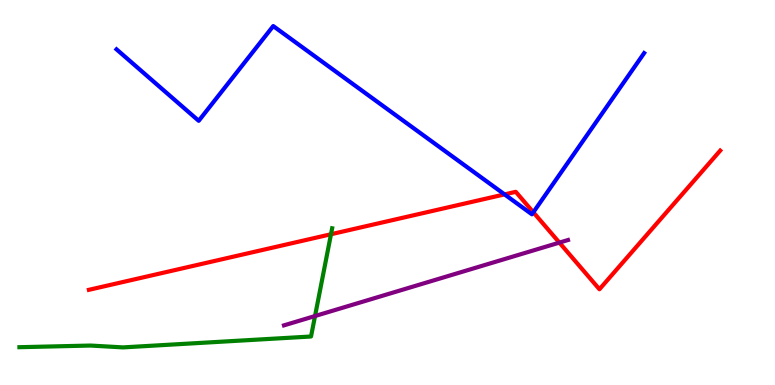[{'lines': ['blue', 'red'], 'intersections': [{'x': 6.51, 'y': 4.95}, {'x': 6.88, 'y': 4.49}]}, {'lines': ['green', 'red'], 'intersections': [{'x': 4.27, 'y': 3.92}]}, {'lines': ['purple', 'red'], 'intersections': [{'x': 7.22, 'y': 3.7}]}, {'lines': ['blue', 'green'], 'intersections': []}, {'lines': ['blue', 'purple'], 'intersections': []}, {'lines': ['green', 'purple'], 'intersections': [{'x': 4.06, 'y': 1.79}]}]